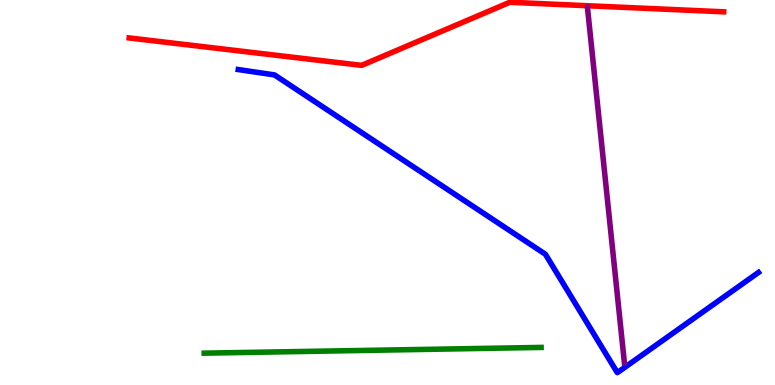[{'lines': ['blue', 'red'], 'intersections': []}, {'lines': ['green', 'red'], 'intersections': []}, {'lines': ['purple', 'red'], 'intersections': []}, {'lines': ['blue', 'green'], 'intersections': []}, {'lines': ['blue', 'purple'], 'intersections': []}, {'lines': ['green', 'purple'], 'intersections': []}]